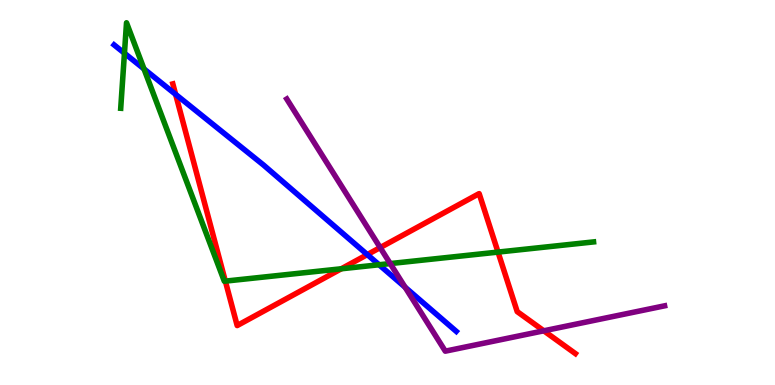[{'lines': ['blue', 'red'], 'intersections': [{'x': 2.27, 'y': 7.55}, {'x': 4.74, 'y': 3.39}]}, {'lines': ['green', 'red'], 'intersections': [{'x': 2.91, 'y': 2.7}, {'x': 4.4, 'y': 3.02}, {'x': 6.43, 'y': 3.45}]}, {'lines': ['purple', 'red'], 'intersections': [{'x': 4.91, 'y': 3.57}, {'x': 7.02, 'y': 1.41}]}, {'lines': ['blue', 'green'], 'intersections': [{'x': 1.61, 'y': 8.62}, {'x': 1.86, 'y': 8.21}, {'x': 4.89, 'y': 3.12}]}, {'lines': ['blue', 'purple'], 'intersections': [{'x': 5.23, 'y': 2.54}]}, {'lines': ['green', 'purple'], 'intersections': [{'x': 5.04, 'y': 3.15}]}]